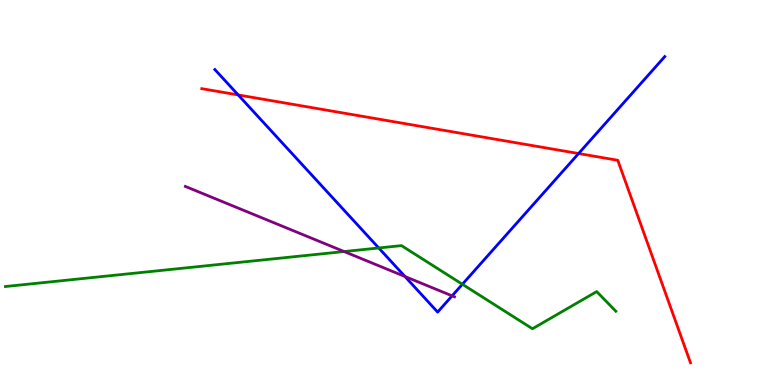[{'lines': ['blue', 'red'], 'intersections': [{'x': 3.07, 'y': 7.53}, {'x': 7.47, 'y': 6.01}]}, {'lines': ['green', 'red'], 'intersections': []}, {'lines': ['purple', 'red'], 'intersections': []}, {'lines': ['blue', 'green'], 'intersections': [{'x': 4.89, 'y': 3.56}, {'x': 5.97, 'y': 2.62}]}, {'lines': ['blue', 'purple'], 'intersections': [{'x': 5.23, 'y': 2.82}, {'x': 5.83, 'y': 2.32}]}, {'lines': ['green', 'purple'], 'intersections': [{'x': 4.44, 'y': 3.47}]}]